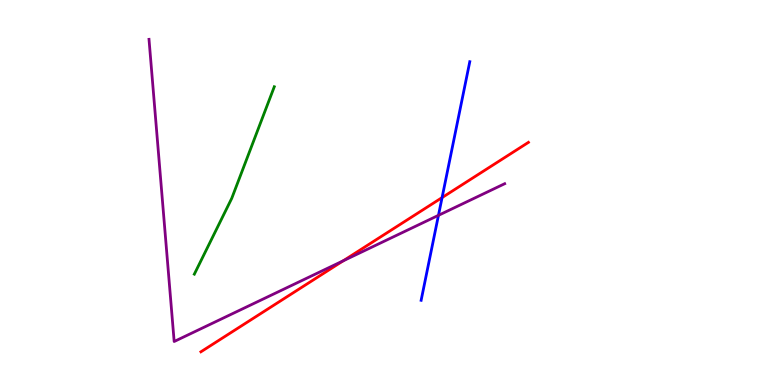[{'lines': ['blue', 'red'], 'intersections': [{'x': 5.7, 'y': 4.87}]}, {'lines': ['green', 'red'], 'intersections': []}, {'lines': ['purple', 'red'], 'intersections': [{'x': 4.43, 'y': 3.23}]}, {'lines': ['blue', 'green'], 'intersections': []}, {'lines': ['blue', 'purple'], 'intersections': [{'x': 5.66, 'y': 4.41}]}, {'lines': ['green', 'purple'], 'intersections': []}]